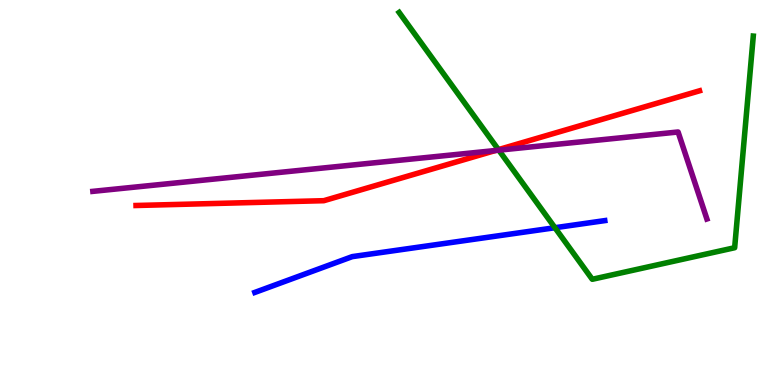[{'lines': ['blue', 'red'], 'intersections': []}, {'lines': ['green', 'red'], 'intersections': [{'x': 6.43, 'y': 6.11}]}, {'lines': ['purple', 'red'], 'intersections': [{'x': 6.39, 'y': 6.09}]}, {'lines': ['blue', 'green'], 'intersections': [{'x': 7.16, 'y': 4.09}]}, {'lines': ['blue', 'purple'], 'intersections': []}, {'lines': ['green', 'purple'], 'intersections': [{'x': 6.44, 'y': 6.1}]}]